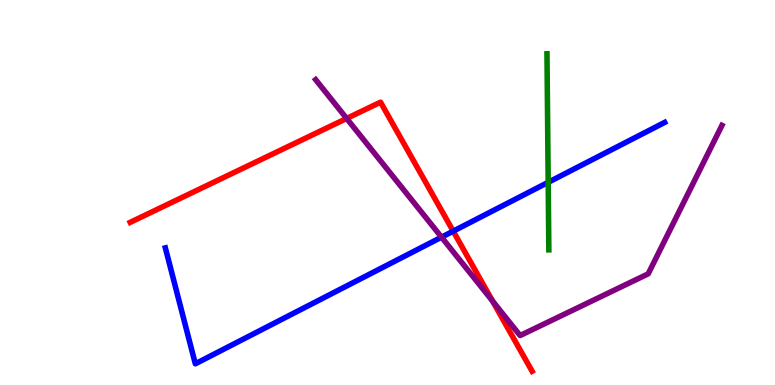[{'lines': ['blue', 'red'], 'intersections': [{'x': 5.85, 'y': 4.0}]}, {'lines': ['green', 'red'], 'intersections': []}, {'lines': ['purple', 'red'], 'intersections': [{'x': 4.47, 'y': 6.92}, {'x': 6.36, 'y': 2.18}]}, {'lines': ['blue', 'green'], 'intersections': [{'x': 7.07, 'y': 5.26}]}, {'lines': ['blue', 'purple'], 'intersections': [{'x': 5.7, 'y': 3.84}]}, {'lines': ['green', 'purple'], 'intersections': []}]